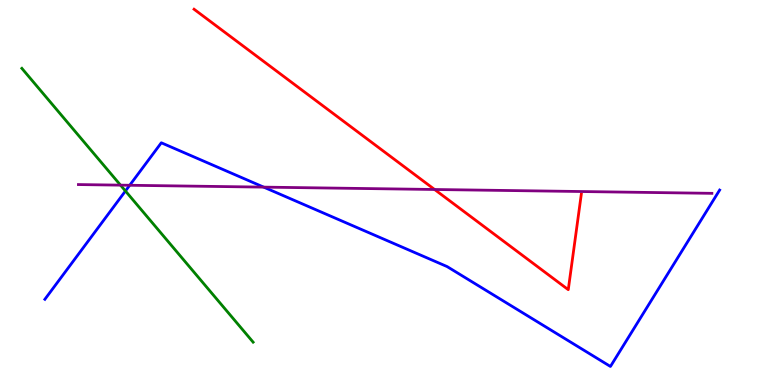[{'lines': ['blue', 'red'], 'intersections': []}, {'lines': ['green', 'red'], 'intersections': []}, {'lines': ['purple', 'red'], 'intersections': [{'x': 5.61, 'y': 5.08}]}, {'lines': ['blue', 'green'], 'intersections': [{'x': 1.62, 'y': 5.04}]}, {'lines': ['blue', 'purple'], 'intersections': [{'x': 1.67, 'y': 5.19}, {'x': 3.4, 'y': 5.14}]}, {'lines': ['green', 'purple'], 'intersections': [{'x': 1.55, 'y': 5.19}]}]